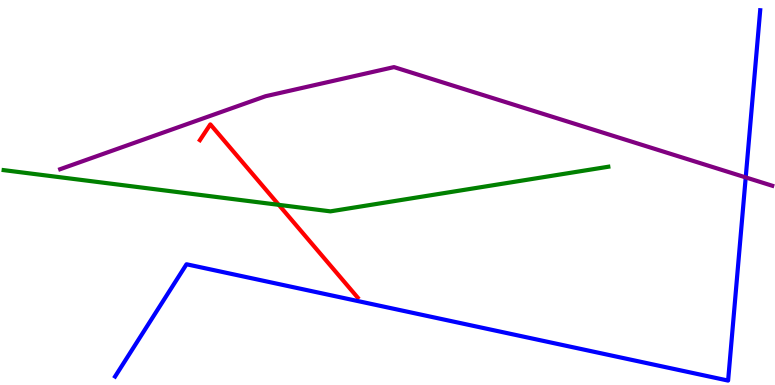[{'lines': ['blue', 'red'], 'intersections': []}, {'lines': ['green', 'red'], 'intersections': [{'x': 3.6, 'y': 4.68}]}, {'lines': ['purple', 'red'], 'intersections': []}, {'lines': ['blue', 'green'], 'intersections': []}, {'lines': ['blue', 'purple'], 'intersections': [{'x': 9.62, 'y': 5.39}]}, {'lines': ['green', 'purple'], 'intersections': []}]